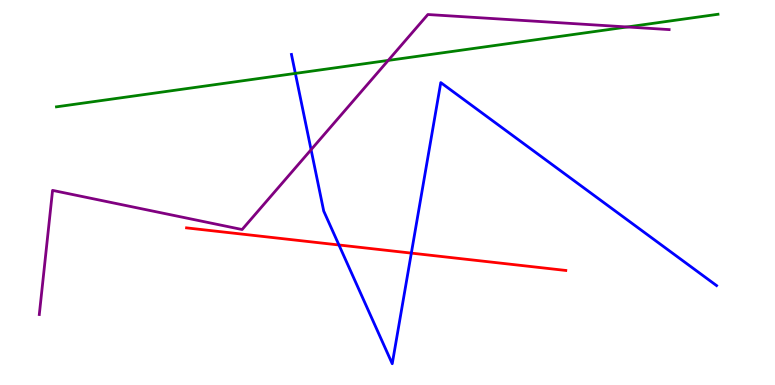[{'lines': ['blue', 'red'], 'intersections': [{'x': 4.37, 'y': 3.64}, {'x': 5.31, 'y': 3.43}]}, {'lines': ['green', 'red'], 'intersections': []}, {'lines': ['purple', 'red'], 'intersections': []}, {'lines': ['blue', 'green'], 'intersections': [{'x': 3.81, 'y': 8.09}]}, {'lines': ['blue', 'purple'], 'intersections': [{'x': 4.01, 'y': 6.11}]}, {'lines': ['green', 'purple'], 'intersections': [{'x': 5.01, 'y': 8.43}, {'x': 8.09, 'y': 9.3}]}]